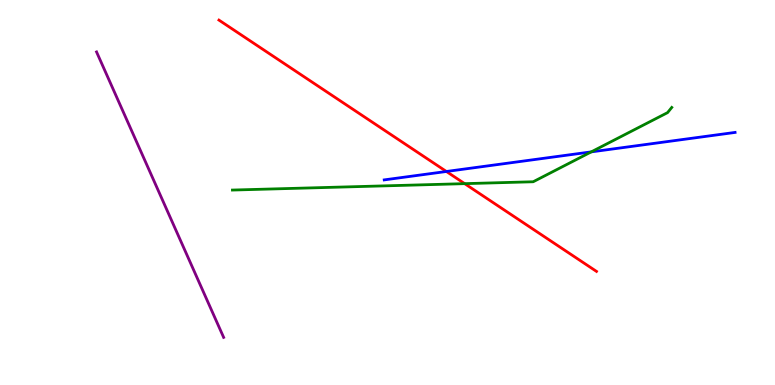[{'lines': ['blue', 'red'], 'intersections': [{'x': 5.76, 'y': 5.55}]}, {'lines': ['green', 'red'], 'intersections': [{'x': 6.0, 'y': 5.23}]}, {'lines': ['purple', 'red'], 'intersections': []}, {'lines': ['blue', 'green'], 'intersections': [{'x': 7.63, 'y': 6.06}]}, {'lines': ['blue', 'purple'], 'intersections': []}, {'lines': ['green', 'purple'], 'intersections': []}]